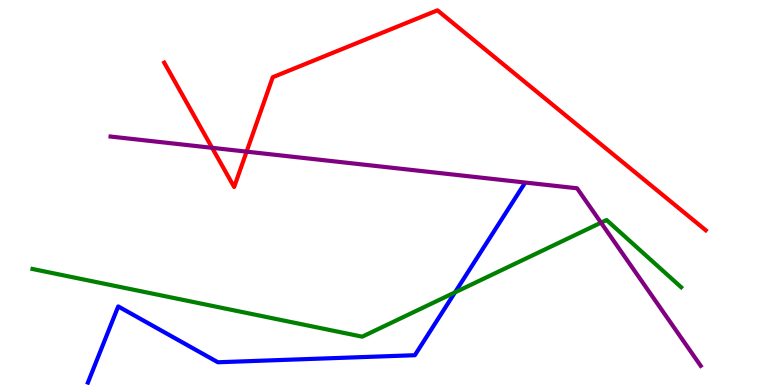[{'lines': ['blue', 'red'], 'intersections': []}, {'lines': ['green', 'red'], 'intersections': []}, {'lines': ['purple', 'red'], 'intersections': [{'x': 2.74, 'y': 6.16}, {'x': 3.18, 'y': 6.06}]}, {'lines': ['blue', 'green'], 'intersections': [{'x': 5.87, 'y': 2.41}]}, {'lines': ['blue', 'purple'], 'intersections': []}, {'lines': ['green', 'purple'], 'intersections': [{'x': 7.76, 'y': 4.22}]}]